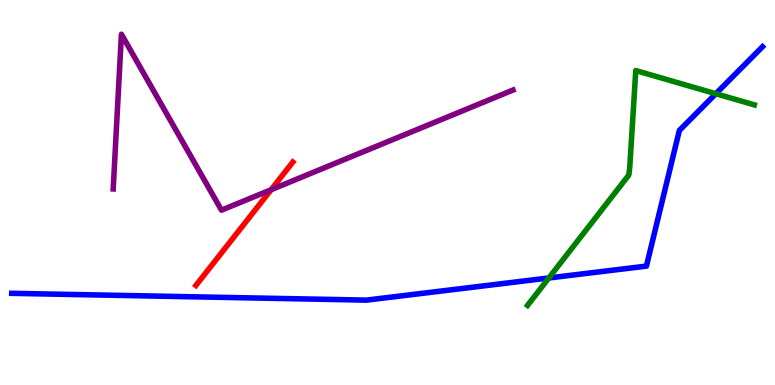[{'lines': ['blue', 'red'], 'intersections': []}, {'lines': ['green', 'red'], 'intersections': []}, {'lines': ['purple', 'red'], 'intersections': [{'x': 3.5, 'y': 5.07}]}, {'lines': ['blue', 'green'], 'intersections': [{'x': 7.08, 'y': 2.78}, {'x': 9.24, 'y': 7.57}]}, {'lines': ['blue', 'purple'], 'intersections': []}, {'lines': ['green', 'purple'], 'intersections': []}]